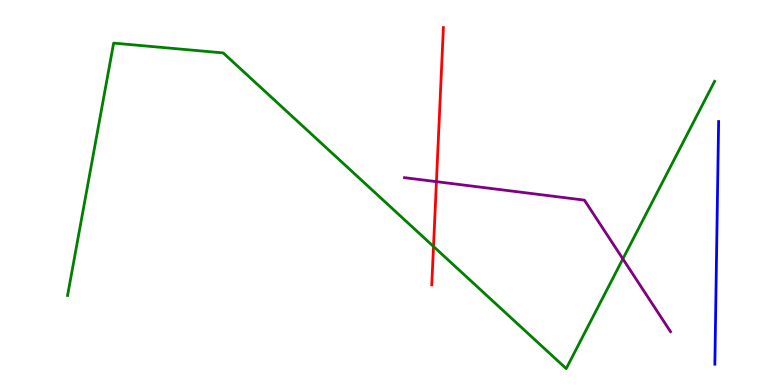[{'lines': ['blue', 'red'], 'intersections': []}, {'lines': ['green', 'red'], 'intersections': [{'x': 5.59, 'y': 3.6}]}, {'lines': ['purple', 'red'], 'intersections': [{'x': 5.63, 'y': 5.28}]}, {'lines': ['blue', 'green'], 'intersections': []}, {'lines': ['blue', 'purple'], 'intersections': []}, {'lines': ['green', 'purple'], 'intersections': [{'x': 8.04, 'y': 3.28}]}]